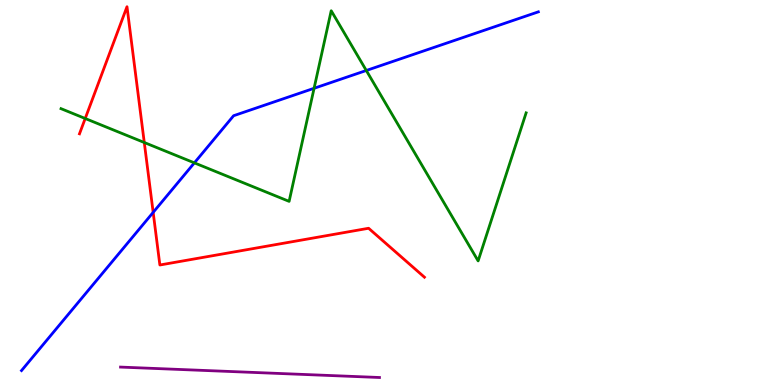[{'lines': ['blue', 'red'], 'intersections': [{'x': 1.98, 'y': 4.48}]}, {'lines': ['green', 'red'], 'intersections': [{'x': 1.1, 'y': 6.92}, {'x': 1.86, 'y': 6.3}]}, {'lines': ['purple', 'red'], 'intersections': []}, {'lines': ['blue', 'green'], 'intersections': [{'x': 2.51, 'y': 5.77}, {'x': 4.05, 'y': 7.71}, {'x': 4.73, 'y': 8.17}]}, {'lines': ['blue', 'purple'], 'intersections': []}, {'lines': ['green', 'purple'], 'intersections': []}]